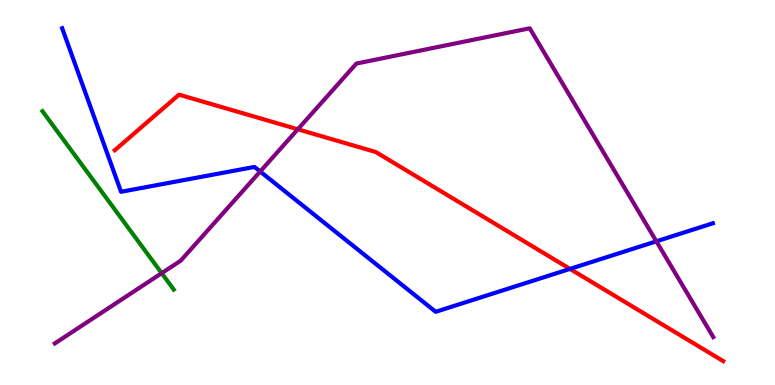[{'lines': ['blue', 'red'], 'intersections': [{'x': 7.35, 'y': 3.02}]}, {'lines': ['green', 'red'], 'intersections': []}, {'lines': ['purple', 'red'], 'intersections': [{'x': 3.84, 'y': 6.64}]}, {'lines': ['blue', 'green'], 'intersections': []}, {'lines': ['blue', 'purple'], 'intersections': [{'x': 3.36, 'y': 5.55}, {'x': 8.47, 'y': 3.73}]}, {'lines': ['green', 'purple'], 'intersections': [{'x': 2.09, 'y': 2.9}]}]